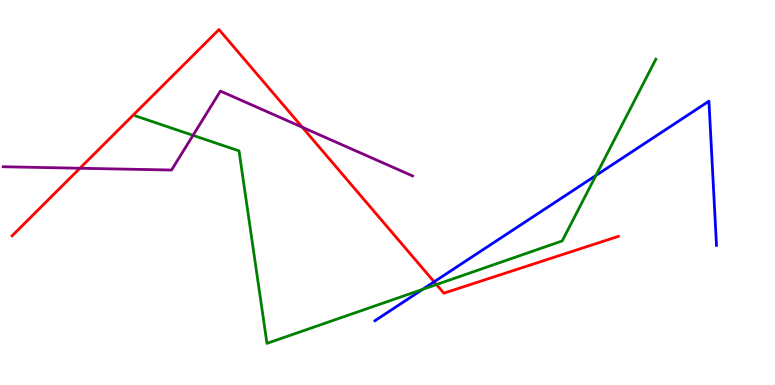[{'lines': ['blue', 'red'], 'intersections': [{'x': 5.6, 'y': 2.68}]}, {'lines': ['green', 'red'], 'intersections': [{'x': 5.63, 'y': 2.61}]}, {'lines': ['purple', 'red'], 'intersections': [{'x': 1.03, 'y': 5.63}, {'x': 3.9, 'y': 6.69}]}, {'lines': ['blue', 'green'], 'intersections': [{'x': 5.45, 'y': 2.48}, {'x': 7.69, 'y': 5.44}]}, {'lines': ['blue', 'purple'], 'intersections': []}, {'lines': ['green', 'purple'], 'intersections': [{'x': 2.49, 'y': 6.48}]}]